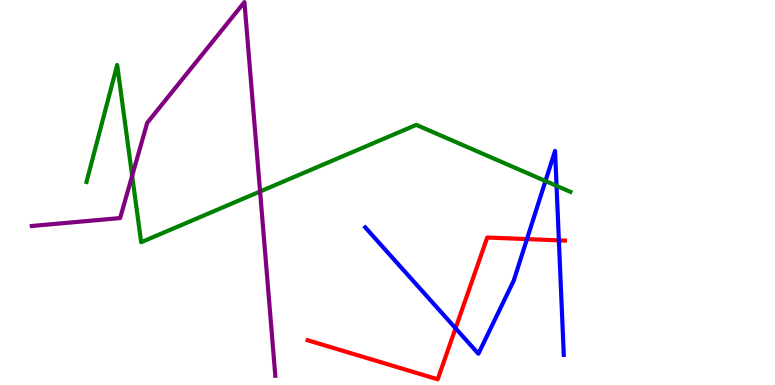[{'lines': ['blue', 'red'], 'intersections': [{'x': 5.88, 'y': 1.47}, {'x': 6.8, 'y': 3.79}, {'x': 7.21, 'y': 3.76}]}, {'lines': ['green', 'red'], 'intersections': []}, {'lines': ['purple', 'red'], 'intersections': []}, {'lines': ['blue', 'green'], 'intersections': [{'x': 7.04, 'y': 5.3}, {'x': 7.18, 'y': 5.17}]}, {'lines': ['blue', 'purple'], 'intersections': []}, {'lines': ['green', 'purple'], 'intersections': [{'x': 1.71, 'y': 5.44}, {'x': 3.36, 'y': 5.03}]}]